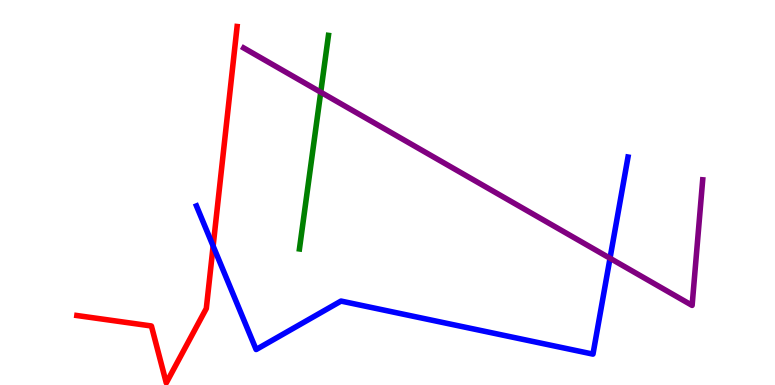[{'lines': ['blue', 'red'], 'intersections': [{'x': 2.75, 'y': 3.61}]}, {'lines': ['green', 'red'], 'intersections': []}, {'lines': ['purple', 'red'], 'intersections': []}, {'lines': ['blue', 'green'], 'intersections': []}, {'lines': ['blue', 'purple'], 'intersections': [{'x': 7.87, 'y': 3.29}]}, {'lines': ['green', 'purple'], 'intersections': [{'x': 4.14, 'y': 7.61}]}]